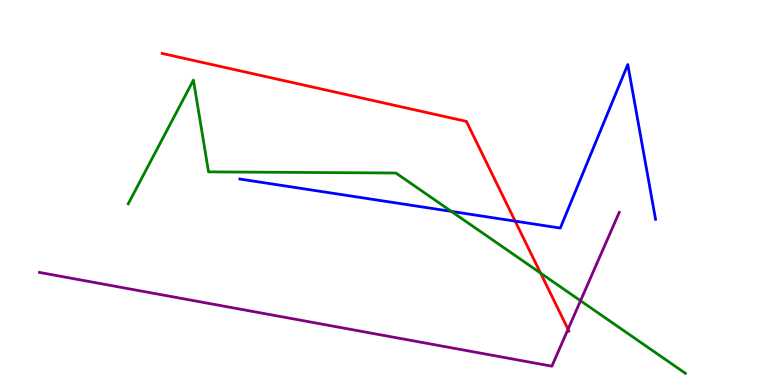[{'lines': ['blue', 'red'], 'intersections': [{'x': 6.65, 'y': 4.26}]}, {'lines': ['green', 'red'], 'intersections': [{'x': 6.98, 'y': 2.91}]}, {'lines': ['purple', 'red'], 'intersections': [{'x': 7.33, 'y': 1.45}]}, {'lines': ['blue', 'green'], 'intersections': [{'x': 5.82, 'y': 4.51}]}, {'lines': ['blue', 'purple'], 'intersections': []}, {'lines': ['green', 'purple'], 'intersections': [{'x': 7.49, 'y': 2.19}]}]